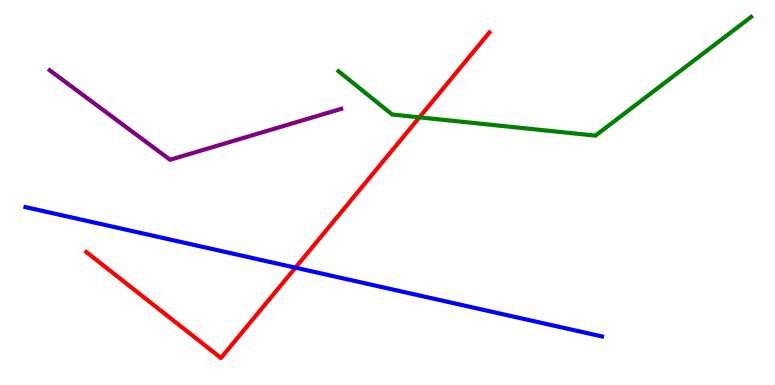[{'lines': ['blue', 'red'], 'intersections': [{'x': 3.81, 'y': 3.05}]}, {'lines': ['green', 'red'], 'intersections': [{'x': 5.41, 'y': 6.95}]}, {'lines': ['purple', 'red'], 'intersections': []}, {'lines': ['blue', 'green'], 'intersections': []}, {'lines': ['blue', 'purple'], 'intersections': []}, {'lines': ['green', 'purple'], 'intersections': []}]